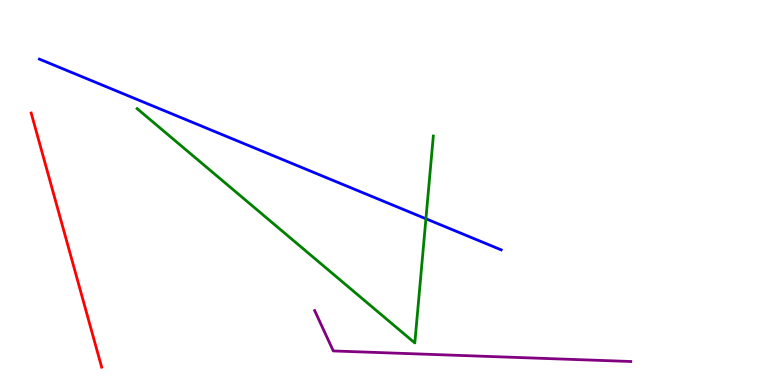[{'lines': ['blue', 'red'], 'intersections': []}, {'lines': ['green', 'red'], 'intersections': []}, {'lines': ['purple', 'red'], 'intersections': []}, {'lines': ['blue', 'green'], 'intersections': [{'x': 5.5, 'y': 4.32}]}, {'lines': ['blue', 'purple'], 'intersections': []}, {'lines': ['green', 'purple'], 'intersections': []}]